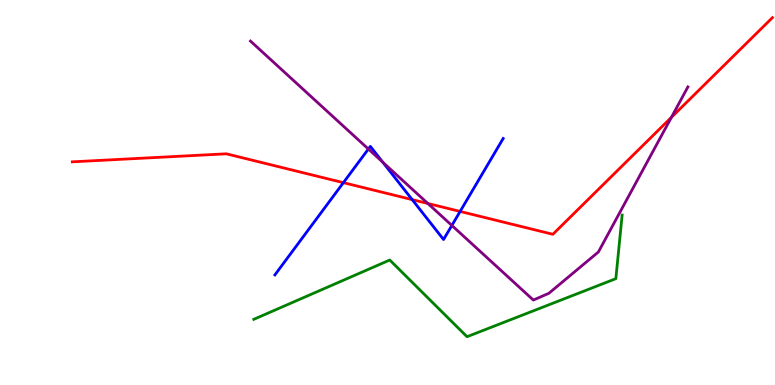[{'lines': ['blue', 'red'], 'intersections': [{'x': 4.43, 'y': 5.26}, {'x': 5.32, 'y': 4.82}, {'x': 5.94, 'y': 4.51}]}, {'lines': ['green', 'red'], 'intersections': []}, {'lines': ['purple', 'red'], 'intersections': [{'x': 5.52, 'y': 4.71}, {'x': 8.66, 'y': 6.95}]}, {'lines': ['blue', 'green'], 'intersections': []}, {'lines': ['blue', 'purple'], 'intersections': [{'x': 4.75, 'y': 6.13}, {'x': 4.94, 'y': 5.79}, {'x': 5.83, 'y': 4.14}]}, {'lines': ['green', 'purple'], 'intersections': []}]